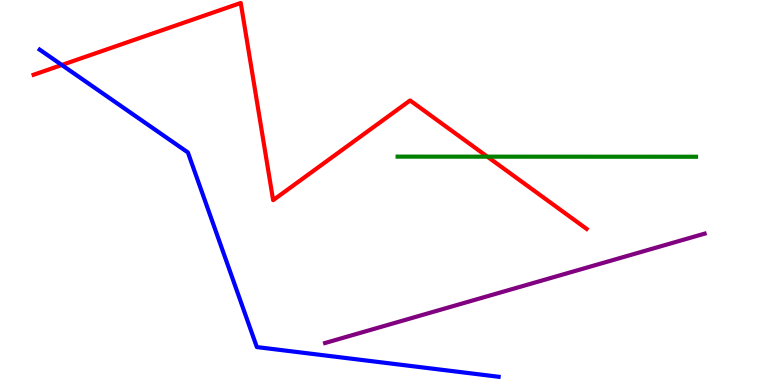[{'lines': ['blue', 'red'], 'intersections': [{'x': 0.797, 'y': 8.31}]}, {'lines': ['green', 'red'], 'intersections': [{'x': 6.29, 'y': 5.93}]}, {'lines': ['purple', 'red'], 'intersections': []}, {'lines': ['blue', 'green'], 'intersections': []}, {'lines': ['blue', 'purple'], 'intersections': []}, {'lines': ['green', 'purple'], 'intersections': []}]